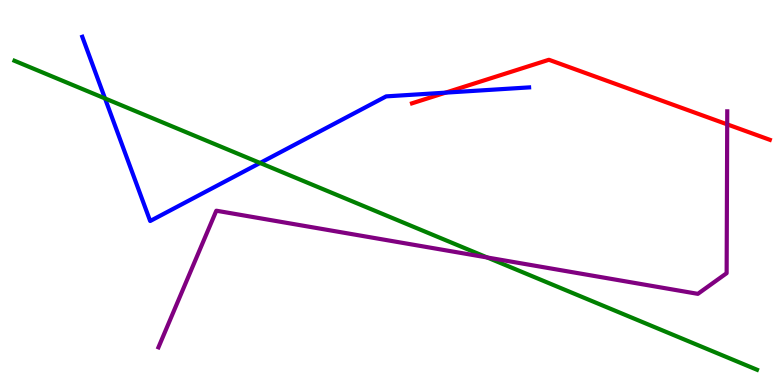[{'lines': ['blue', 'red'], 'intersections': [{'x': 5.75, 'y': 7.59}]}, {'lines': ['green', 'red'], 'intersections': []}, {'lines': ['purple', 'red'], 'intersections': [{'x': 9.38, 'y': 6.77}]}, {'lines': ['blue', 'green'], 'intersections': [{'x': 1.35, 'y': 7.44}, {'x': 3.36, 'y': 5.77}]}, {'lines': ['blue', 'purple'], 'intersections': []}, {'lines': ['green', 'purple'], 'intersections': [{'x': 6.29, 'y': 3.31}]}]